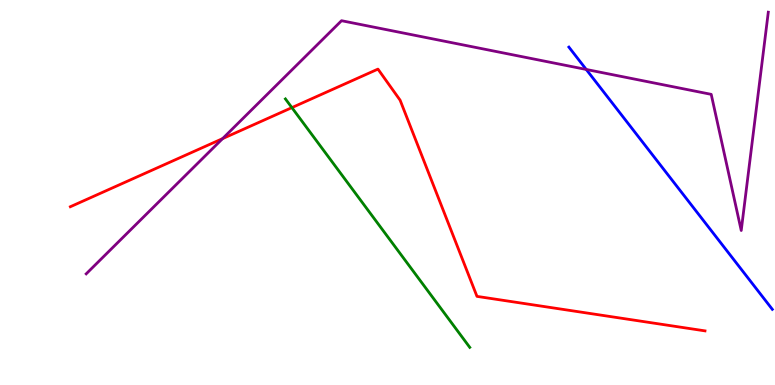[{'lines': ['blue', 'red'], 'intersections': []}, {'lines': ['green', 'red'], 'intersections': [{'x': 3.77, 'y': 7.2}]}, {'lines': ['purple', 'red'], 'intersections': [{'x': 2.87, 'y': 6.4}]}, {'lines': ['blue', 'green'], 'intersections': []}, {'lines': ['blue', 'purple'], 'intersections': [{'x': 7.56, 'y': 8.2}]}, {'lines': ['green', 'purple'], 'intersections': []}]